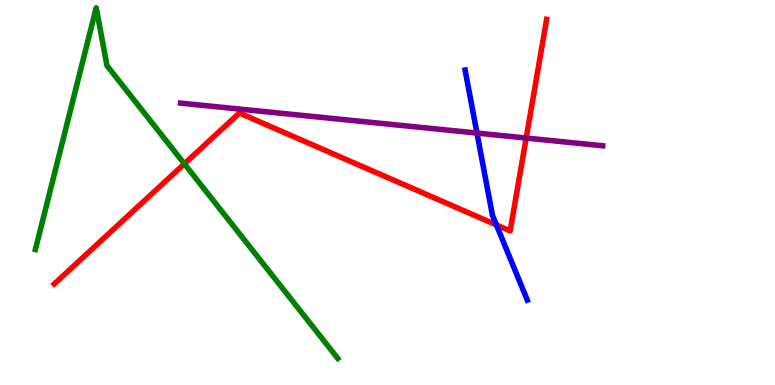[{'lines': ['blue', 'red'], 'intersections': [{'x': 6.41, 'y': 4.16}]}, {'lines': ['green', 'red'], 'intersections': [{'x': 2.38, 'y': 5.74}]}, {'lines': ['purple', 'red'], 'intersections': [{'x': 6.79, 'y': 6.41}]}, {'lines': ['blue', 'green'], 'intersections': []}, {'lines': ['blue', 'purple'], 'intersections': [{'x': 6.15, 'y': 6.54}]}, {'lines': ['green', 'purple'], 'intersections': []}]